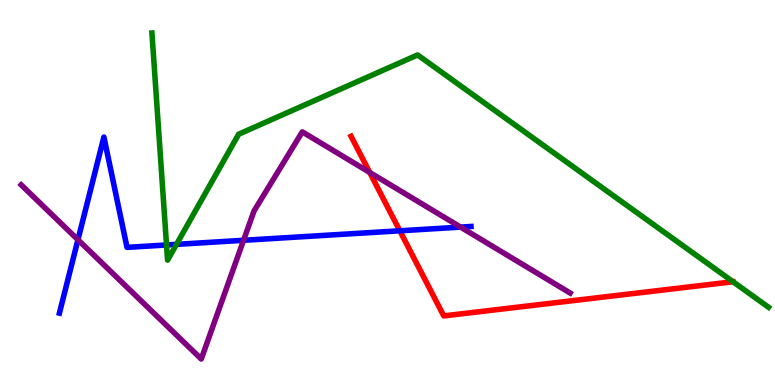[{'lines': ['blue', 'red'], 'intersections': [{'x': 5.16, 'y': 4.01}]}, {'lines': ['green', 'red'], 'intersections': []}, {'lines': ['purple', 'red'], 'intersections': [{'x': 4.77, 'y': 5.52}]}, {'lines': ['blue', 'green'], 'intersections': [{'x': 2.15, 'y': 3.64}, {'x': 2.28, 'y': 3.65}]}, {'lines': ['blue', 'purple'], 'intersections': [{'x': 1.01, 'y': 3.77}, {'x': 3.14, 'y': 3.76}, {'x': 5.94, 'y': 4.1}]}, {'lines': ['green', 'purple'], 'intersections': []}]